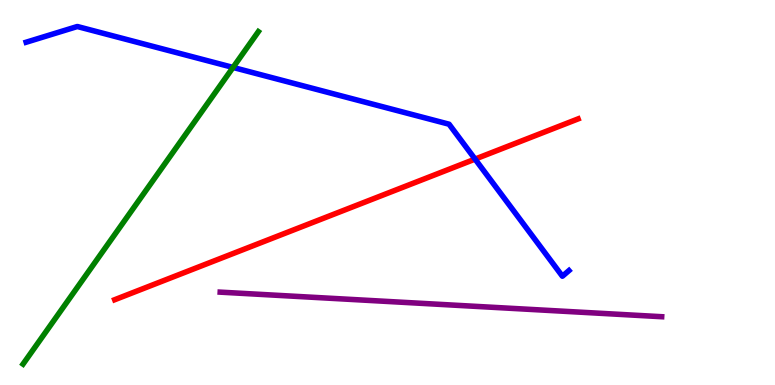[{'lines': ['blue', 'red'], 'intersections': [{'x': 6.13, 'y': 5.87}]}, {'lines': ['green', 'red'], 'intersections': []}, {'lines': ['purple', 'red'], 'intersections': []}, {'lines': ['blue', 'green'], 'intersections': [{'x': 3.01, 'y': 8.25}]}, {'lines': ['blue', 'purple'], 'intersections': []}, {'lines': ['green', 'purple'], 'intersections': []}]